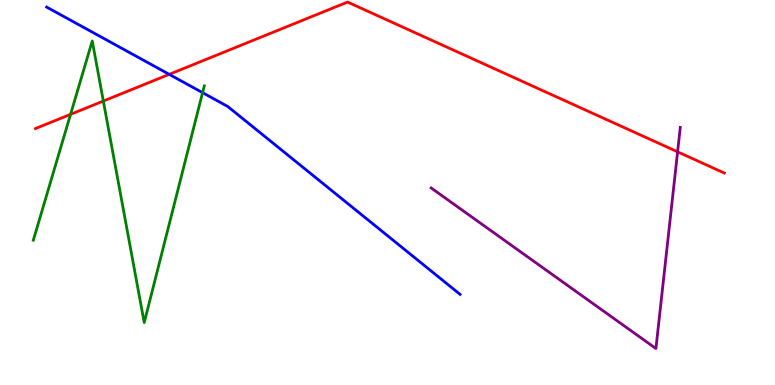[{'lines': ['blue', 'red'], 'intersections': [{'x': 2.18, 'y': 8.07}]}, {'lines': ['green', 'red'], 'intersections': [{'x': 0.91, 'y': 7.03}, {'x': 1.33, 'y': 7.38}]}, {'lines': ['purple', 'red'], 'intersections': [{'x': 8.74, 'y': 6.06}]}, {'lines': ['blue', 'green'], 'intersections': [{'x': 2.61, 'y': 7.59}]}, {'lines': ['blue', 'purple'], 'intersections': []}, {'lines': ['green', 'purple'], 'intersections': []}]